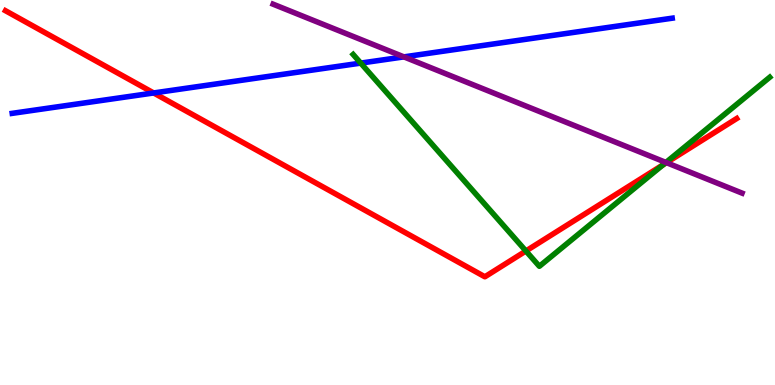[{'lines': ['blue', 'red'], 'intersections': [{'x': 1.98, 'y': 7.59}]}, {'lines': ['green', 'red'], 'intersections': [{'x': 6.79, 'y': 3.48}, {'x': 8.55, 'y': 5.72}]}, {'lines': ['purple', 'red'], 'intersections': [{'x': 8.6, 'y': 5.78}]}, {'lines': ['blue', 'green'], 'intersections': [{'x': 4.65, 'y': 8.36}]}, {'lines': ['blue', 'purple'], 'intersections': [{'x': 5.21, 'y': 8.52}]}, {'lines': ['green', 'purple'], 'intersections': [{'x': 8.59, 'y': 5.78}]}]